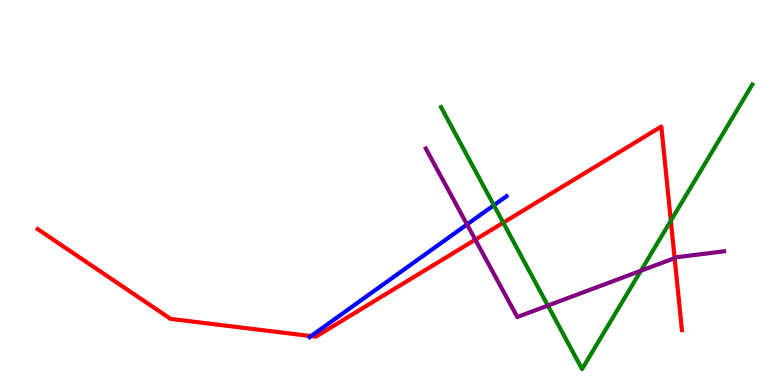[{'lines': ['blue', 'red'], 'intersections': [{'x': 4.01, 'y': 1.27}]}, {'lines': ['green', 'red'], 'intersections': [{'x': 6.49, 'y': 4.22}, {'x': 8.66, 'y': 4.27}]}, {'lines': ['purple', 'red'], 'intersections': [{'x': 6.13, 'y': 3.77}, {'x': 8.7, 'y': 3.3}]}, {'lines': ['blue', 'green'], 'intersections': [{'x': 6.37, 'y': 4.67}]}, {'lines': ['blue', 'purple'], 'intersections': [{'x': 6.03, 'y': 4.17}]}, {'lines': ['green', 'purple'], 'intersections': [{'x': 7.07, 'y': 2.06}, {'x': 8.27, 'y': 2.97}]}]